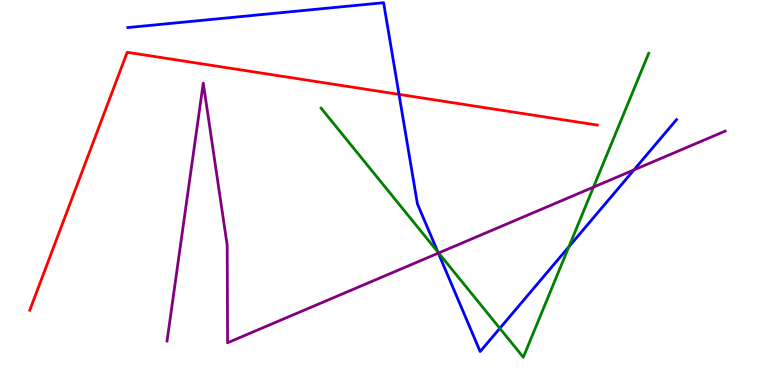[{'lines': ['blue', 'red'], 'intersections': [{'x': 5.15, 'y': 7.55}]}, {'lines': ['green', 'red'], 'intersections': []}, {'lines': ['purple', 'red'], 'intersections': []}, {'lines': ['blue', 'green'], 'intersections': [{'x': 5.65, 'y': 3.46}, {'x': 6.45, 'y': 1.47}, {'x': 7.34, 'y': 3.59}]}, {'lines': ['blue', 'purple'], 'intersections': [{'x': 5.66, 'y': 3.43}, {'x': 8.18, 'y': 5.59}]}, {'lines': ['green', 'purple'], 'intersections': [{'x': 5.66, 'y': 3.43}, {'x': 7.66, 'y': 5.14}]}]